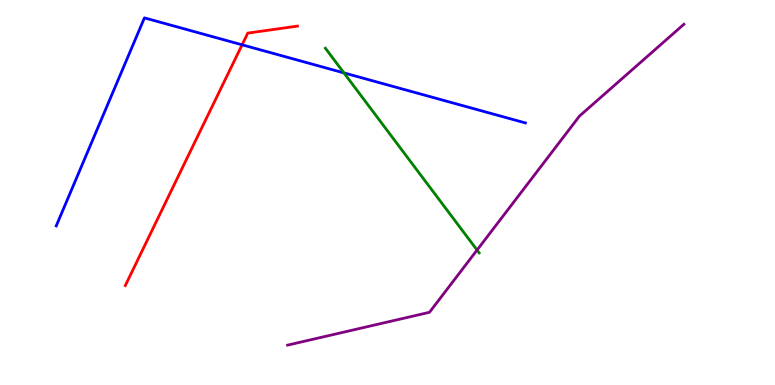[{'lines': ['blue', 'red'], 'intersections': [{'x': 3.12, 'y': 8.84}]}, {'lines': ['green', 'red'], 'intersections': []}, {'lines': ['purple', 'red'], 'intersections': []}, {'lines': ['blue', 'green'], 'intersections': [{'x': 4.44, 'y': 8.11}]}, {'lines': ['blue', 'purple'], 'intersections': []}, {'lines': ['green', 'purple'], 'intersections': [{'x': 6.16, 'y': 3.51}]}]